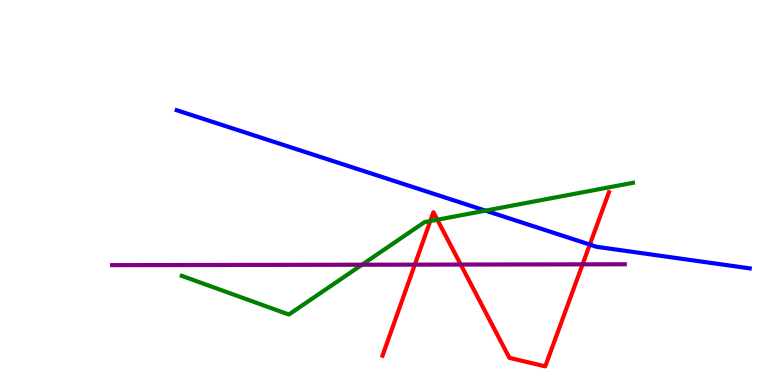[{'lines': ['blue', 'red'], 'intersections': [{'x': 7.61, 'y': 3.65}]}, {'lines': ['green', 'red'], 'intersections': [{'x': 5.55, 'y': 4.26}, {'x': 5.64, 'y': 4.29}]}, {'lines': ['purple', 'red'], 'intersections': [{'x': 5.35, 'y': 3.13}, {'x': 5.94, 'y': 3.13}, {'x': 7.52, 'y': 3.13}]}, {'lines': ['blue', 'green'], 'intersections': [{'x': 6.26, 'y': 4.53}]}, {'lines': ['blue', 'purple'], 'intersections': []}, {'lines': ['green', 'purple'], 'intersections': [{'x': 4.67, 'y': 3.12}]}]